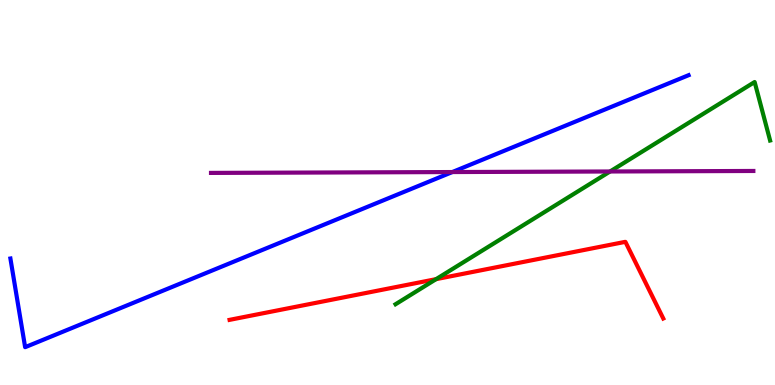[{'lines': ['blue', 'red'], 'intersections': []}, {'lines': ['green', 'red'], 'intersections': [{'x': 5.63, 'y': 2.75}]}, {'lines': ['purple', 'red'], 'intersections': []}, {'lines': ['blue', 'green'], 'intersections': []}, {'lines': ['blue', 'purple'], 'intersections': [{'x': 5.84, 'y': 5.53}]}, {'lines': ['green', 'purple'], 'intersections': [{'x': 7.87, 'y': 5.55}]}]